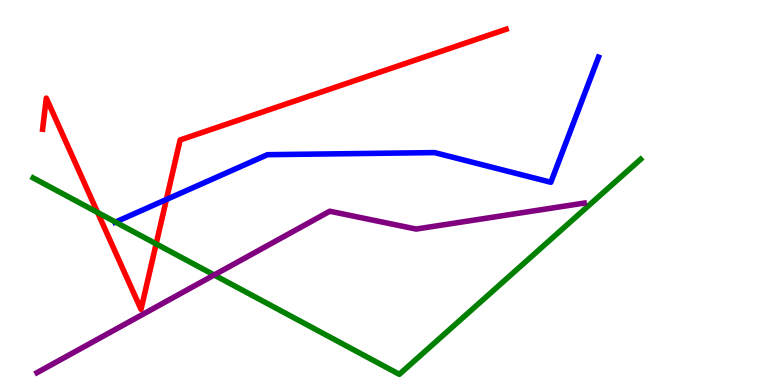[{'lines': ['blue', 'red'], 'intersections': [{'x': 2.15, 'y': 4.82}]}, {'lines': ['green', 'red'], 'intersections': [{'x': 1.26, 'y': 4.48}, {'x': 2.01, 'y': 3.67}]}, {'lines': ['purple', 'red'], 'intersections': []}, {'lines': ['blue', 'green'], 'intersections': [{'x': 1.49, 'y': 4.23}]}, {'lines': ['blue', 'purple'], 'intersections': []}, {'lines': ['green', 'purple'], 'intersections': [{'x': 2.76, 'y': 2.86}]}]